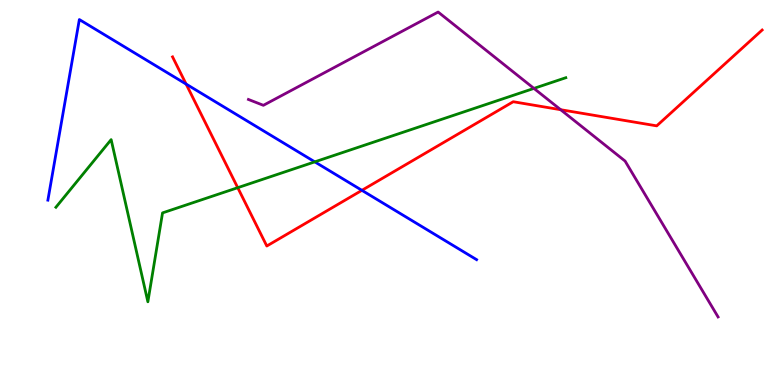[{'lines': ['blue', 'red'], 'intersections': [{'x': 2.4, 'y': 7.82}, {'x': 4.67, 'y': 5.06}]}, {'lines': ['green', 'red'], 'intersections': [{'x': 3.07, 'y': 5.13}]}, {'lines': ['purple', 'red'], 'intersections': [{'x': 7.23, 'y': 7.15}]}, {'lines': ['blue', 'green'], 'intersections': [{'x': 4.06, 'y': 5.8}]}, {'lines': ['blue', 'purple'], 'intersections': []}, {'lines': ['green', 'purple'], 'intersections': [{'x': 6.89, 'y': 7.7}]}]